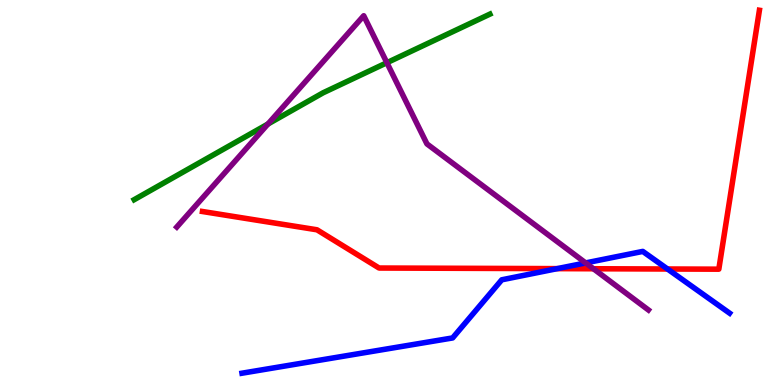[{'lines': ['blue', 'red'], 'intersections': [{'x': 7.19, 'y': 3.02}, {'x': 8.61, 'y': 3.01}]}, {'lines': ['green', 'red'], 'intersections': []}, {'lines': ['purple', 'red'], 'intersections': [{'x': 7.66, 'y': 3.02}]}, {'lines': ['blue', 'green'], 'intersections': []}, {'lines': ['blue', 'purple'], 'intersections': [{'x': 7.56, 'y': 3.17}]}, {'lines': ['green', 'purple'], 'intersections': [{'x': 3.46, 'y': 6.78}, {'x': 4.99, 'y': 8.37}]}]